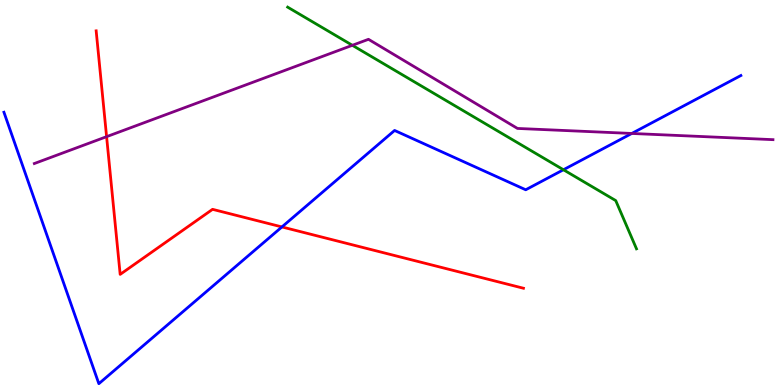[{'lines': ['blue', 'red'], 'intersections': [{'x': 3.64, 'y': 4.11}]}, {'lines': ['green', 'red'], 'intersections': []}, {'lines': ['purple', 'red'], 'intersections': [{'x': 1.38, 'y': 6.45}]}, {'lines': ['blue', 'green'], 'intersections': [{'x': 7.27, 'y': 5.59}]}, {'lines': ['blue', 'purple'], 'intersections': [{'x': 8.15, 'y': 6.53}]}, {'lines': ['green', 'purple'], 'intersections': [{'x': 4.55, 'y': 8.82}]}]